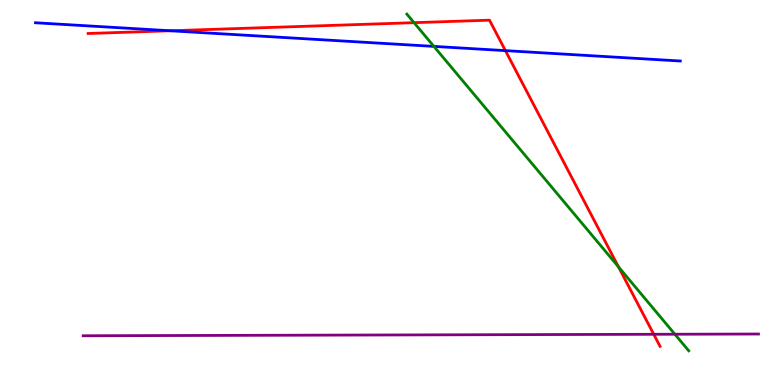[{'lines': ['blue', 'red'], 'intersections': [{'x': 2.2, 'y': 9.2}, {'x': 6.52, 'y': 8.68}]}, {'lines': ['green', 'red'], 'intersections': [{'x': 5.34, 'y': 9.41}, {'x': 7.98, 'y': 3.07}]}, {'lines': ['purple', 'red'], 'intersections': [{'x': 8.44, 'y': 1.32}]}, {'lines': ['blue', 'green'], 'intersections': [{'x': 5.6, 'y': 8.79}]}, {'lines': ['blue', 'purple'], 'intersections': []}, {'lines': ['green', 'purple'], 'intersections': [{'x': 8.71, 'y': 1.32}]}]